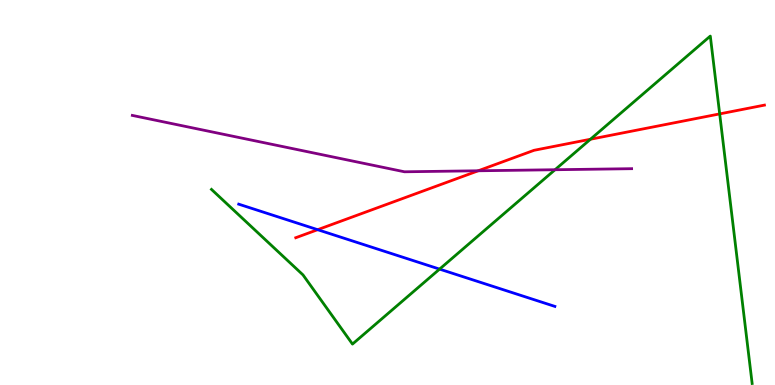[{'lines': ['blue', 'red'], 'intersections': [{'x': 4.1, 'y': 4.03}]}, {'lines': ['green', 'red'], 'intersections': [{'x': 7.62, 'y': 6.38}, {'x': 9.29, 'y': 7.04}]}, {'lines': ['purple', 'red'], 'intersections': [{'x': 6.17, 'y': 5.56}]}, {'lines': ['blue', 'green'], 'intersections': [{'x': 5.67, 'y': 3.01}]}, {'lines': ['blue', 'purple'], 'intersections': []}, {'lines': ['green', 'purple'], 'intersections': [{'x': 7.16, 'y': 5.59}]}]